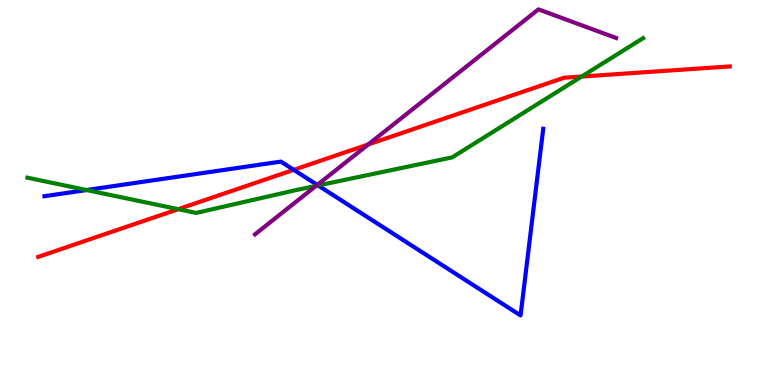[{'lines': ['blue', 'red'], 'intersections': [{'x': 3.79, 'y': 5.59}]}, {'lines': ['green', 'red'], 'intersections': [{'x': 2.3, 'y': 4.57}, {'x': 7.51, 'y': 8.01}]}, {'lines': ['purple', 'red'], 'intersections': [{'x': 4.75, 'y': 6.25}]}, {'lines': ['blue', 'green'], 'intersections': [{'x': 1.12, 'y': 5.06}, {'x': 4.1, 'y': 5.18}]}, {'lines': ['blue', 'purple'], 'intersections': [{'x': 4.09, 'y': 5.2}]}, {'lines': ['green', 'purple'], 'intersections': [{'x': 4.08, 'y': 5.17}]}]